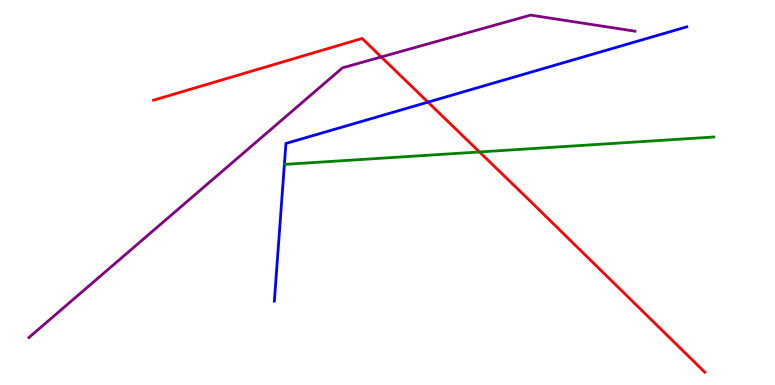[{'lines': ['blue', 'red'], 'intersections': [{'x': 5.52, 'y': 7.35}]}, {'lines': ['green', 'red'], 'intersections': [{'x': 6.19, 'y': 6.05}]}, {'lines': ['purple', 'red'], 'intersections': [{'x': 4.92, 'y': 8.52}]}, {'lines': ['blue', 'green'], 'intersections': []}, {'lines': ['blue', 'purple'], 'intersections': []}, {'lines': ['green', 'purple'], 'intersections': []}]